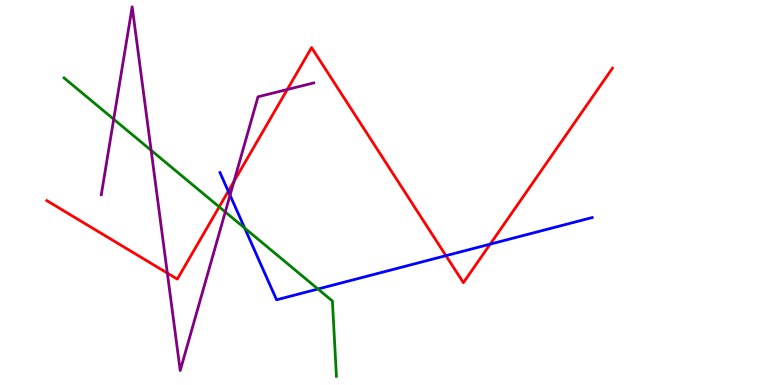[{'lines': ['blue', 'red'], 'intersections': [{'x': 2.95, 'y': 5.03}, {'x': 5.75, 'y': 3.36}, {'x': 6.32, 'y': 3.66}]}, {'lines': ['green', 'red'], 'intersections': [{'x': 2.83, 'y': 4.63}]}, {'lines': ['purple', 'red'], 'intersections': [{'x': 2.16, 'y': 2.91}, {'x': 3.02, 'y': 5.29}, {'x': 3.71, 'y': 7.68}]}, {'lines': ['blue', 'green'], 'intersections': [{'x': 3.16, 'y': 4.08}, {'x': 4.1, 'y': 2.49}]}, {'lines': ['blue', 'purple'], 'intersections': [{'x': 2.97, 'y': 4.93}]}, {'lines': ['green', 'purple'], 'intersections': [{'x': 1.47, 'y': 6.9}, {'x': 1.95, 'y': 6.1}, {'x': 2.91, 'y': 4.49}]}]